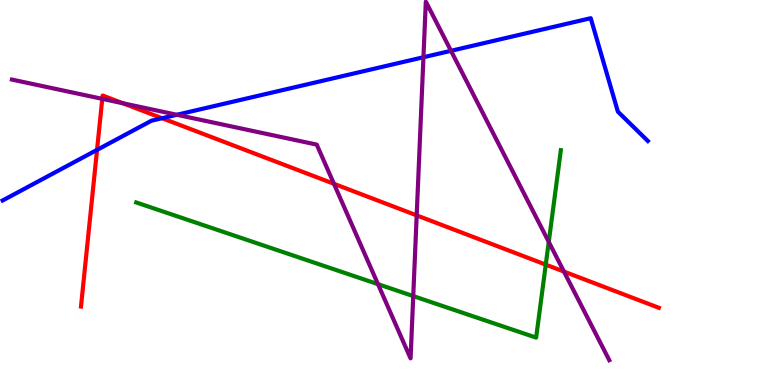[{'lines': ['blue', 'red'], 'intersections': [{'x': 1.25, 'y': 6.11}, {'x': 2.09, 'y': 6.93}]}, {'lines': ['green', 'red'], 'intersections': [{'x': 7.04, 'y': 3.13}]}, {'lines': ['purple', 'red'], 'intersections': [{'x': 1.32, 'y': 7.43}, {'x': 1.59, 'y': 7.32}, {'x': 4.31, 'y': 5.23}, {'x': 5.38, 'y': 4.41}, {'x': 7.28, 'y': 2.95}]}, {'lines': ['blue', 'green'], 'intersections': []}, {'lines': ['blue', 'purple'], 'intersections': [{'x': 2.28, 'y': 7.02}, {'x': 5.46, 'y': 8.51}, {'x': 5.82, 'y': 8.68}]}, {'lines': ['green', 'purple'], 'intersections': [{'x': 4.88, 'y': 2.62}, {'x': 5.33, 'y': 2.31}, {'x': 7.08, 'y': 3.72}]}]